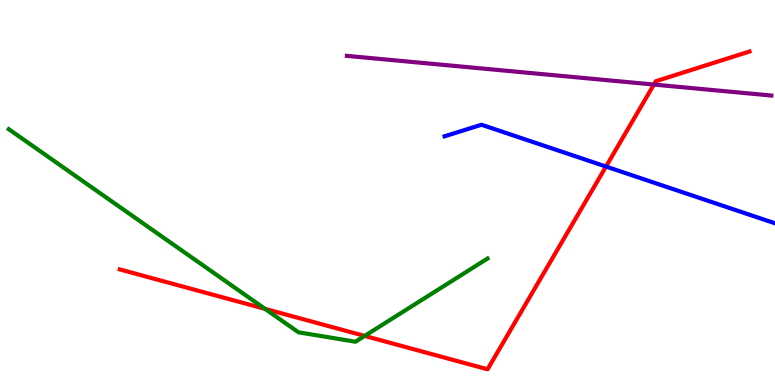[{'lines': ['blue', 'red'], 'intersections': [{'x': 7.82, 'y': 5.67}]}, {'lines': ['green', 'red'], 'intersections': [{'x': 3.42, 'y': 1.98}, {'x': 4.71, 'y': 1.27}]}, {'lines': ['purple', 'red'], 'intersections': [{'x': 8.44, 'y': 7.8}]}, {'lines': ['blue', 'green'], 'intersections': []}, {'lines': ['blue', 'purple'], 'intersections': []}, {'lines': ['green', 'purple'], 'intersections': []}]